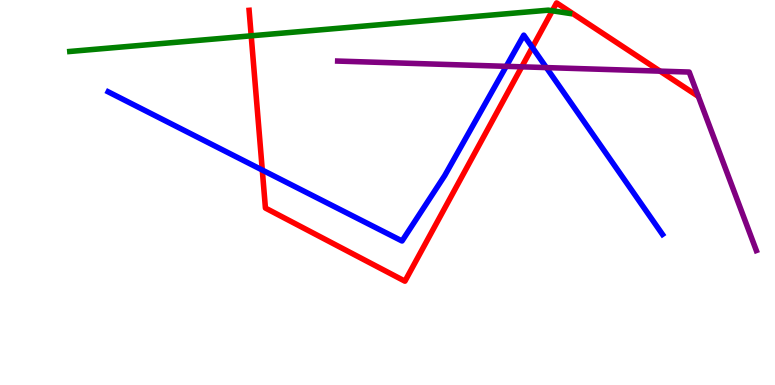[{'lines': ['blue', 'red'], 'intersections': [{'x': 3.38, 'y': 5.58}, {'x': 6.87, 'y': 8.77}]}, {'lines': ['green', 'red'], 'intersections': [{'x': 3.24, 'y': 9.07}, {'x': 7.13, 'y': 9.72}]}, {'lines': ['purple', 'red'], 'intersections': [{'x': 6.73, 'y': 8.26}, {'x': 8.52, 'y': 8.15}]}, {'lines': ['blue', 'green'], 'intersections': []}, {'lines': ['blue', 'purple'], 'intersections': [{'x': 6.53, 'y': 8.28}, {'x': 7.05, 'y': 8.24}]}, {'lines': ['green', 'purple'], 'intersections': []}]